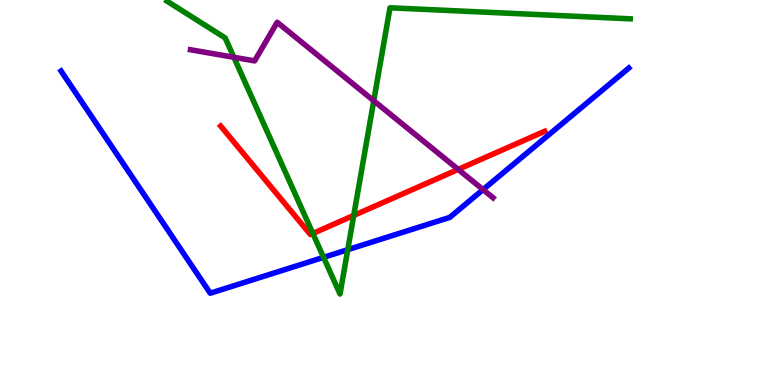[{'lines': ['blue', 'red'], 'intersections': []}, {'lines': ['green', 'red'], 'intersections': [{'x': 4.04, 'y': 3.94}, {'x': 4.56, 'y': 4.4}]}, {'lines': ['purple', 'red'], 'intersections': [{'x': 5.91, 'y': 5.6}]}, {'lines': ['blue', 'green'], 'intersections': [{'x': 4.18, 'y': 3.32}, {'x': 4.49, 'y': 3.51}]}, {'lines': ['blue', 'purple'], 'intersections': [{'x': 6.23, 'y': 5.08}]}, {'lines': ['green', 'purple'], 'intersections': [{'x': 3.02, 'y': 8.51}, {'x': 4.82, 'y': 7.38}]}]